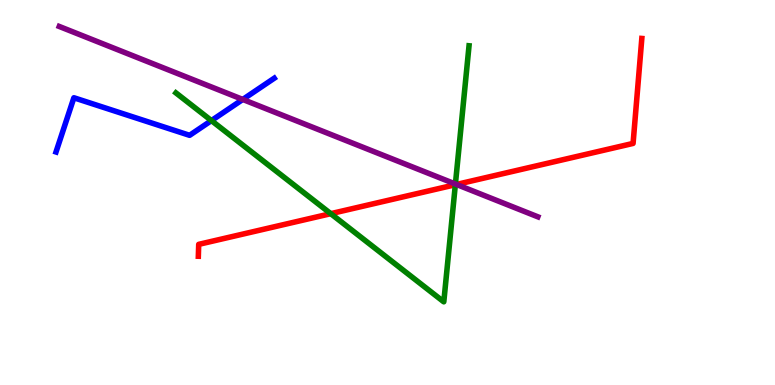[{'lines': ['blue', 'red'], 'intersections': []}, {'lines': ['green', 'red'], 'intersections': [{'x': 4.27, 'y': 4.45}, {'x': 5.88, 'y': 5.2}]}, {'lines': ['purple', 'red'], 'intersections': [{'x': 5.89, 'y': 5.21}]}, {'lines': ['blue', 'green'], 'intersections': [{'x': 2.73, 'y': 6.87}]}, {'lines': ['blue', 'purple'], 'intersections': [{'x': 3.13, 'y': 7.42}]}, {'lines': ['green', 'purple'], 'intersections': [{'x': 5.88, 'y': 5.22}]}]